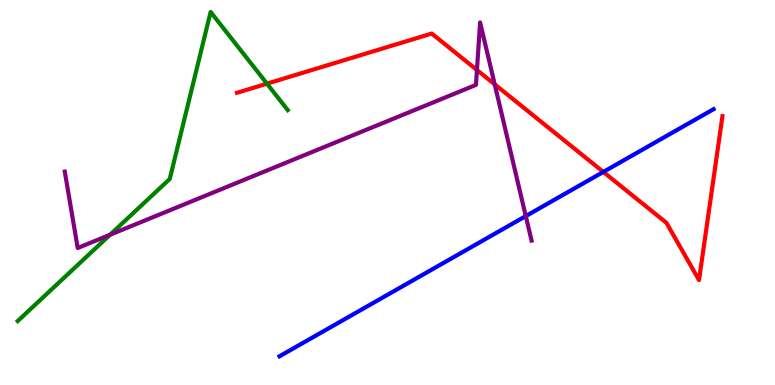[{'lines': ['blue', 'red'], 'intersections': [{'x': 7.78, 'y': 5.53}]}, {'lines': ['green', 'red'], 'intersections': [{'x': 3.44, 'y': 7.83}]}, {'lines': ['purple', 'red'], 'intersections': [{'x': 6.15, 'y': 8.18}, {'x': 6.38, 'y': 7.81}]}, {'lines': ['blue', 'green'], 'intersections': []}, {'lines': ['blue', 'purple'], 'intersections': [{'x': 6.78, 'y': 4.39}]}, {'lines': ['green', 'purple'], 'intersections': [{'x': 1.42, 'y': 3.9}]}]